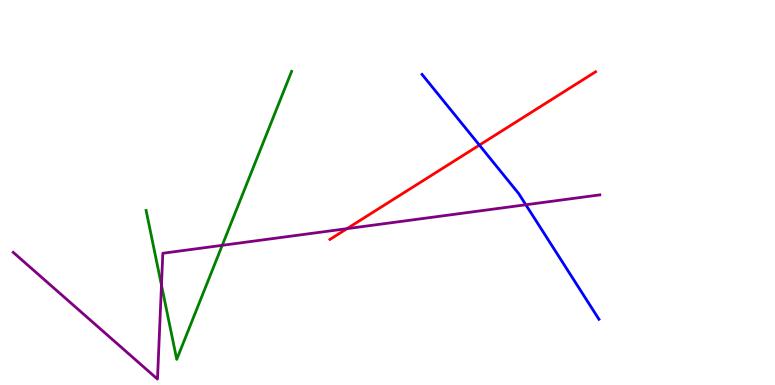[{'lines': ['blue', 'red'], 'intersections': [{'x': 6.19, 'y': 6.23}]}, {'lines': ['green', 'red'], 'intersections': []}, {'lines': ['purple', 'red'], 'intersections': [{'x': 4.48, 'y': 4.06}]}, {'lines': ['blue', 'green'], 'intersections': []}, {'lines': ['blue', 'purple'], 'intersections': [{'x': 6.78, 'y': 4.68}]}, {'lines': ['green', 'purple'], 'intersections': [{'x': 2.08, 'y': 2.59}, {'x': 2.87, 'y': 3.63}]}]